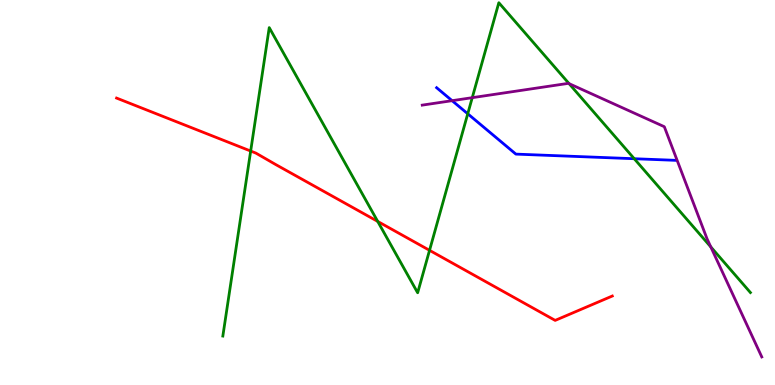[{'lines': ['blue', 'red'], 'intersections': []}, {'lines': ['green', 'red'], 'intersections': [{'x': 3.23, 'y': 6.08}, {'x': 4.87, 'y': 4.25}, {'x': 5.54, 'y': 3.5}]}, {'lines': ['purple', 'red'], 'intersections': []}, {'lines': ['blue', 'green'], 'intersections': [{'x': 6.04, 'y': 7.04}, {'x': 8.18, 'y': 5.88}]}, {'lines': ['blue', 'purple'], 'intersections': [{'x': 5.83, 'y': 7.39}]}, {'lines': ['green', 'purple'], 'intersections': [{'x': 6.09, 'y': 7.46}, {'x': 7.34, 'y': 7.83}, {'x': 9.17, 'y': 3.59}]}]